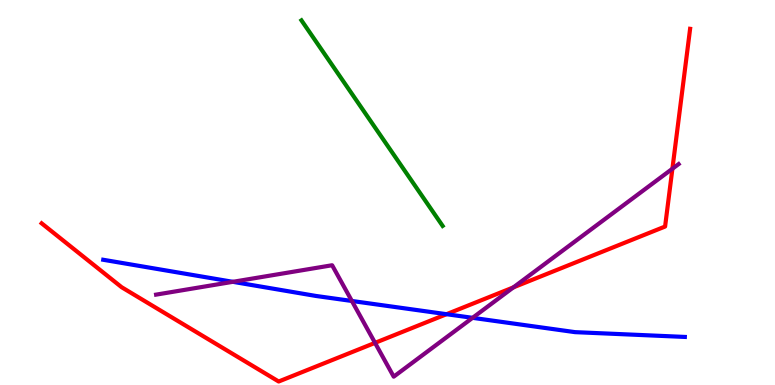[{'lines': ['blue', 'red'], 'intersections': [{'x': 5.76, 'y': 1.84}]}, {'lines': ['green', 'red'], 'intersections': []}, {'lines': ['purple', 'red'], 'intersections': [{'x': 4.84, 'y': 1.09}, {'x': 6.62, 'y': 2.54}, {'x': 8.68, 'y': 5.62}]}, {'lines': ['blue', 'green'], 'intersections': []}, {'lines': ['blue', 'purple'], 'intersections': [{'x': 3.0, 'y': 2.68}, {'x': 4.54, 'y': 2.18}, {'x': 6.1, 'y': 1.74}]}, {'lines': ['green', 'purple'], 'intersections': []}]